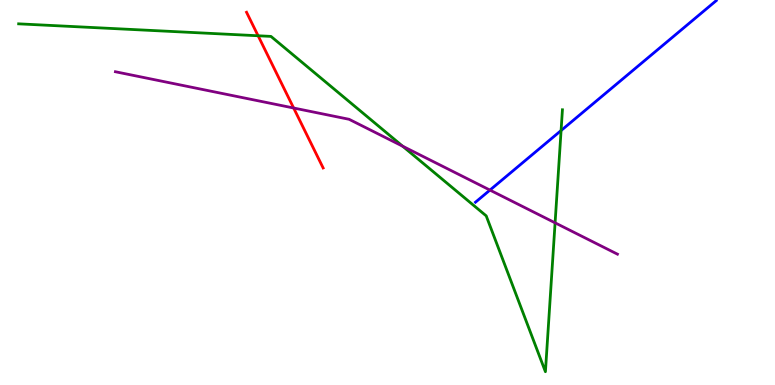[{'lines': ['blue', 'red'], 'intersections': []}, {'lines': ['green', 'red'], 'intersections': [{'x': 3.33, 'y': 9.07}]}, {'lines': ['purple', 'red'], 'intersections': [{'x': 3.79, 'y': 7.19}]}, {'lines': ['blue', 'green'], 'intersections': [{'x': 7.24, 'y': 6.61}]}, {'lines': ['blue', 'purple'], 'intersections': [{'x': 6.32, 'y': 5.06}]}, {'lines': ['green', 'purple'], 'intersections': [{'x': 5.2, 'y': 6.2}, {'x': 7.16, 'y': 4.21}]}]